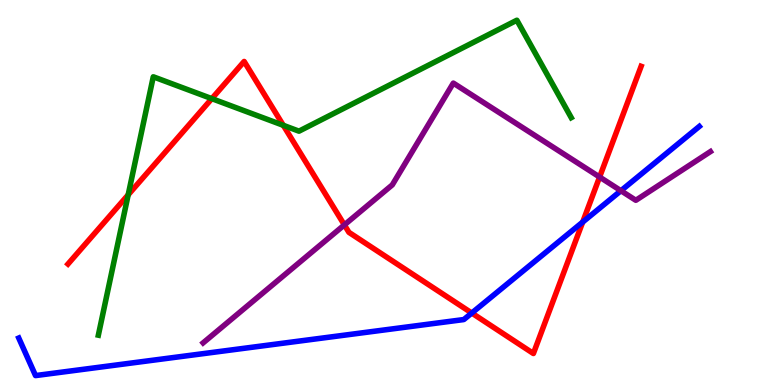[{'lines': ['blue', 'red'], 'intersections': [{'x': 6.09, 'y': 1.87}, {'x': 7.52, 'y': 4.23}]}, {'lines': ['green', 'red'], 'intersections': [{'x': 1.65, 'y': 4.94}, {'x': 2.73, 'y': 7.44}, {'x': 3.66, 'y': 6.74}]}, {'lines': ['purple', 'red'], 'intersections': [{'x': 4.44, 'y': 4.16}, {'x': 7.74, 'y': 5.4}]}, {'lines': ['blue', 'green'], 'intersections': []}, {'lines': ['blue', 'purple'], 'intersections': [{'x': 8.01, 'y': 5.05}]}, {'lines': ['green', 'purple'], 'intersections': []}]